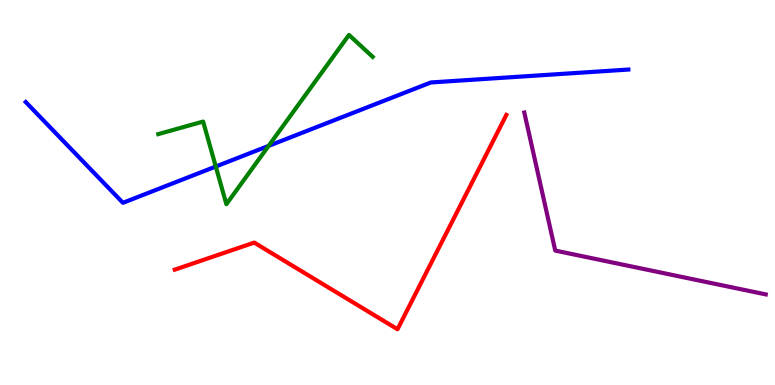[{'lines': ['blue', 'red'], 'intersections': []}, {'lines': ['green', 'red'], 'intersections': []}, {'lines': ['purple', 'red'], 'intersections': []}, {'lines': ['blue', 'green'], 'intersections': [{'x': 2.78, 'y': 5.67}, {'x': 3.47, 'y': 6.21}]}, {'lines': ['blue', 'purple'], 'intersections': []}, {'lines': ['green', 'purple'], 'intersections': []}]